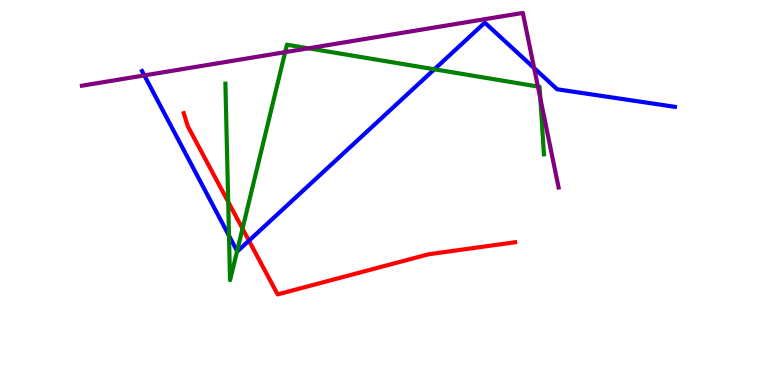[{'lines': ['blue', 'red'], 'intersections': [{'x': 3.21, 'y': 3.75}]}, {'lines': ['green', 'red'], 'intersections': [{'x': 2.94, 'y': 4.76}, {'x': 3.13, 'y': 4.06}]}, {'lines': ['purple', 'red'], 'intersections': []}, {'lines': ['blue', 'green'], 'intersections': [{'x': 2.95, 'y': 3.88}, {'x': 3.06, 'y': 3.48}, {'x': 5.6, 'y': 8.2}]}, {'lines': ['blue', 'purple'], 'intersections': [{'x': 1.86, 'y': 8.04}, {'x': 6.89, 'y': 8.23}]}, {'lines': ['green', 'purple'], 'intersections': [{'x': 3.68, 'y': 8.65}, {'x': 3.98, 'y': 8.75}, {'x': 6.94, 'y': 7.75}, {'x': 6.97, 'y': 7.45}]}]